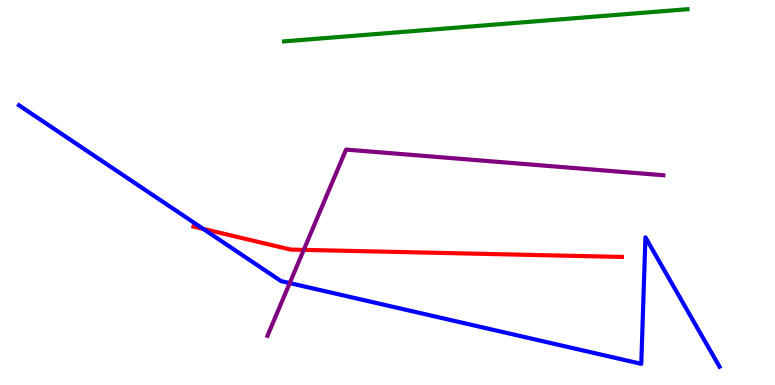[{'lines': ['blue', 'red'], 'intersections': [{'x': 2.62, 'y': 4.06}]}, {'lines': ['green', 'red'], 'intersections': []}, {'lines': ['purple', 'red'], 'intersections': [{'x': 3.92, 'y': 3.51}]}, {'lines': ['blue', 'green'], 'intersections': []}, {'lines': ['blue', 'purple'], 'intersections': [{'x': 3.74, 'y': 2.65}]}, {'lines': ['green', 'purple'], 'intersections': []}]